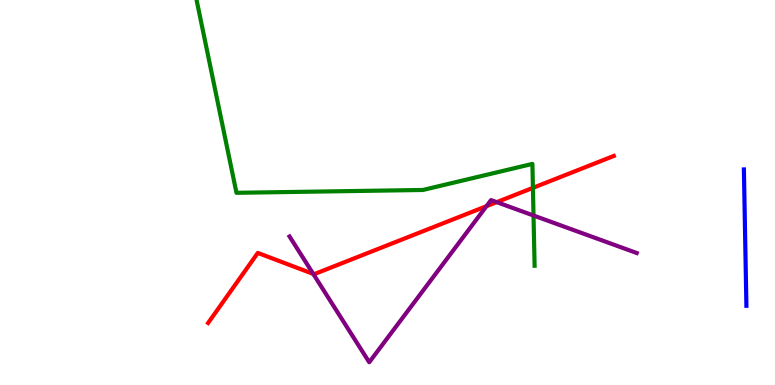[{'lines': ['blue', 'red'], 'intersections': []}, {'lines': ['green', 'red'], 'intersections': [{'x': 6.88, 'y': 5.12}]}, {'lines': ['purple', 'red'], 'intersections': [{'x': 4.04, 'y': 2.88}, {'x': 6.28, 'y': 4.64}, {'x': 6.41, 'y': 4.75}]}, {'lines': ['blue', 'green'], 'intersections': []}, {'lines': ['blue', 'purple'], 'intersections': []}, {'lines': ['green', 'purple'], 'intersections': [{'x': 6.88, 'y': 4.4}]}]